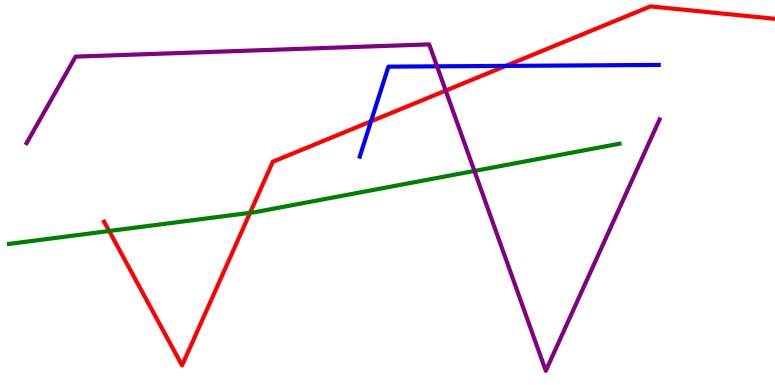[{'lines': ['blue', 'red'], 'intersections': [{'x': 4.79, 'y': 6.85}, {'x': 6.53, 'y': 8.29}]}, {'lines': ['green', 'red'], 'intersections': [{'x': 1.41, 'y': 4.0}, {'x': 3.23, 'y': 4.47}]}, {'lines': ['purple', 'red'], 'intersections': [{'x': 5.75, 'y': 7.65}]}, {'lines': ['blue', 'green'], 'intersections': []}, {'lines': ['blue', 'purple'], 'intersections': [{'x': 5.64, 'y': 8.28}]}, {'lines': ['green', 'purple'], 'intersections': [{'x': 6.12, 'y': 5.56}]}]